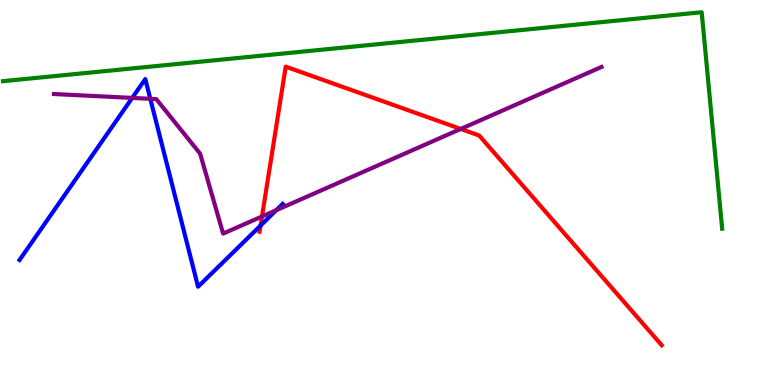[{'lines': ['blue', 'red'], 'intersections': [{'x': 3.36, 'y': 4.14}]}, {'lines': ['green', 'red'], 'intersections': []}, {'lines': ['purple', 'red'], 'intersections': [{'x': 3.38, 'y': 4.38}, {'x': 5.95, 'y': 6.65}]}, {'lines': ['blue', 'green'], 'intersections': []}, {'lines': ['blue', 'purple'], 'intersections': [{'x': 1.71, 'y': 7.46}, {'x': 1.94, 'y': 7.43}, {'x': 3.56, 'y': 4.54}]}, {'lines': ['green', 'purple'], 'intersections': []}]